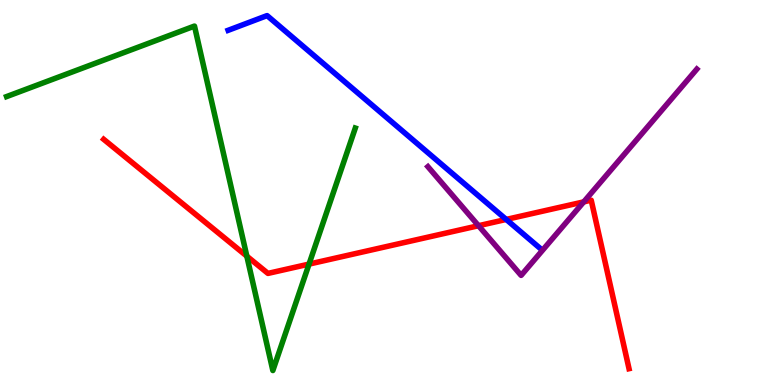[{'lines': ['blue', 'red'], 'intersections': [{'x': 6.53, 'y': 4.3}]}, {'lines': ['green', 'red'], 'intersections': [{'x': 3.18, 'y': 3.35}, {'x': 3.99, 'y': 3.14}]}, {'lines': ['purple', 'red'], 'intersections': [{'x': 6.17, 'y': 4.14}, {'x': 7.53, 'y': 4.76}]}, {'lines': ['blue', 'green'], 'intersections': []}, {'lines': ['blue', 'purple'], 'intersections': []}, {'lines': ['green', 'purple'], 'intersections': []}]